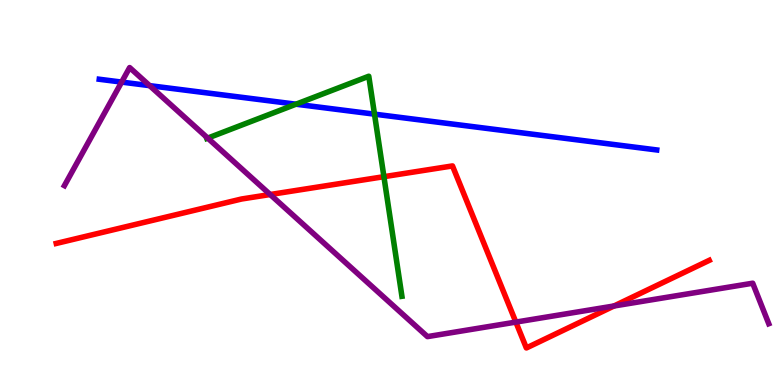[{'lines': ['blue', 'red'], 'intersections': []}, {'lines': ['green', 'red'], 'intersections': [{'x': 4.95, 'y': 5.41}]}, {'lines': ['purple', 'red'], 'intersections': [{'x': 3.49, 'y': 4.95}, {'x': 6.66, 'y': 1.63}, {'x': 7.92, 'y': 2.05}]}, {'lines': ['blue', 'green'], 'intersections': [{'x': 3.82, 'y': 7.29}, {'x': 4.83, 'y': 7.03}]}, {'lines': ['blue', 'purple'], 'intersections': [{'x': 1.57, 'y': 7.87}, {'x': 1.93, 'y': 7.78}]}, {'lines': ['green', 'purple'], 'intersections': [{'x': 2.68, 'y': 6.41}]}]